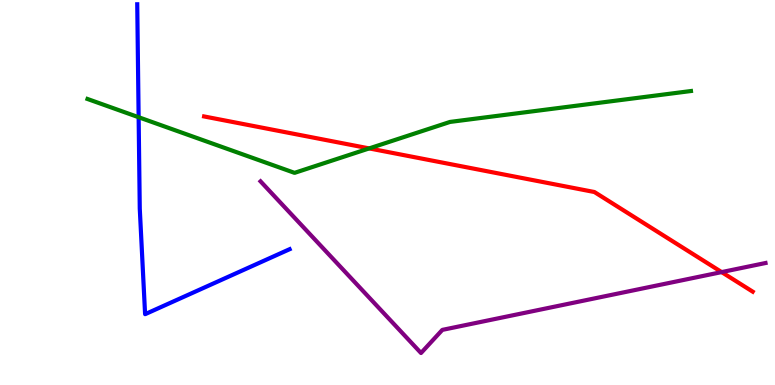[{'lines': ['blue', 'red'], 'intersections': []}, {'lines': ['green', 'red'], 'intersections': [{'x': 4.76, 'y': 6.15}]}, {'lines': ['purple', 'red'], 'intersections': [{'x': 9.31, 'y': 2.93}]}, {'lines': ['blue', 'green'], 'intersections': [{'x': 1.79, 'y': 6.96}]}, {'lines': ['blue', 'purple'], 'intersections': []}, {'lines': ['green', 'purple'], 'intersections': []}]